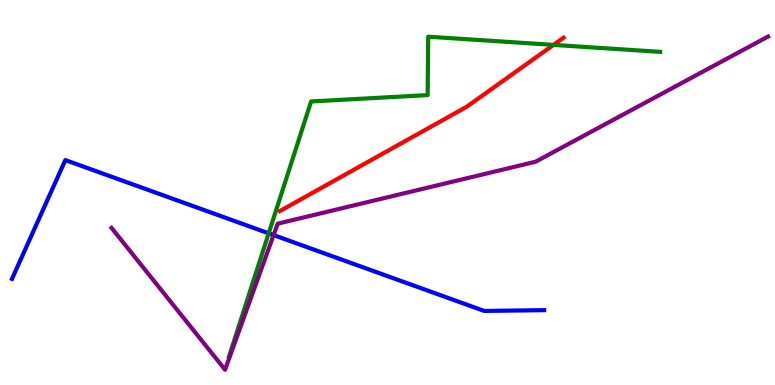[{'lines': ['blue', 'red'], 'intersections': []}, {'lines': ['green', 'red'], 'intersections': [{'x': 7.14, 'y': 8.83}]}, {'lines': ['purple', 'red'], 'intersections': []}, {'lines': ['blue', 'green'], 'intersections': [{'x': 3.47, 'y': 3.94}]}, {'lines': ['blue', 'purple'], 'intersections': [{'x': 3.53, 'y': 3.89}]}, {'lines': ['green', 'purple'], 'intersections': []}]